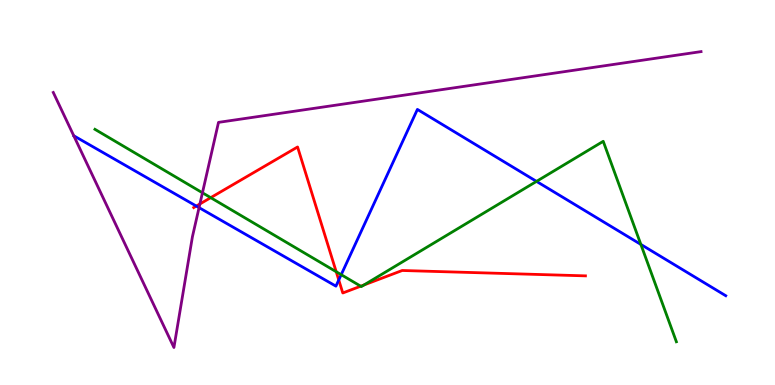[{'lines': ['blue', 'red'], 'intersections': [{'x': 2.53, 'y': 4.65}, {'x': 4.37, 'y': 2.73}]}, {'lines': ['green', 'red'], 'intersections': [{'x': 2.72, 'y': 4.87}, {'x': 4.34, 'y': 2.94}, {'x': 4.65, 'y': 2.57}, {'x': 4.7, 'y': 2.6}]}, {'lines': ['purple', 'red'], 'intersections': [{'x': 2.58, 'y': 4.7}]}, {'lines': ['blue', 'green'], 'intersections': [{'x': 4.4, 'y': 2.87}, {'x': 6.92, 'y': 5.29}, {'x': 8.27, 'y': 3.65}]}, {'lines': ['blue', 'purple'], 'intersections': [{'x': 2.57, 'y': 4.61}]}, {'lines': ['green', 'purple'], 'intersections': [{'x': 2.61, 'y': 4.99}]}]